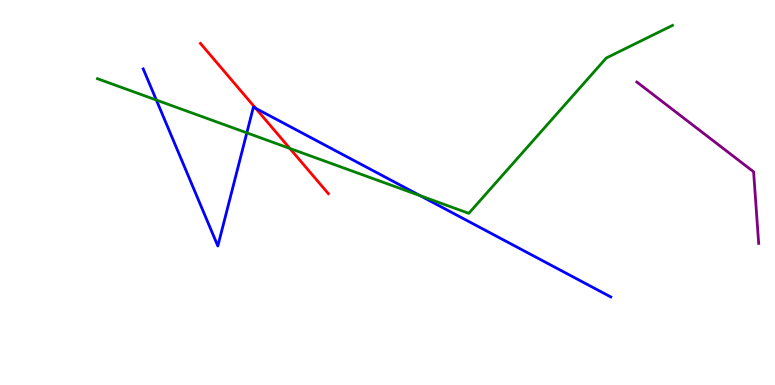[{'lines': ['blue', 'red'], 'intersections': [{'x': 3.3, 'y': 7.19}]}, {'lines': ['green', 'red'], 'intersections': [{'x': 3.74, 'y': 6.14}]}, {'lines': ['purple', 'red'], 'intersections': []}, {'lines': ['blue', 'green'], 'intersections': [{'x': 2.02, 'y': 7.4}, {'x': 3.18, 'y': 6.55}, {'x': 5.42, 'y': 4.92}]}, {'lines': ['blue', 'purple'], 'intersections': []}, {'lines': ['green', 'purple'], 'intersections': []}]